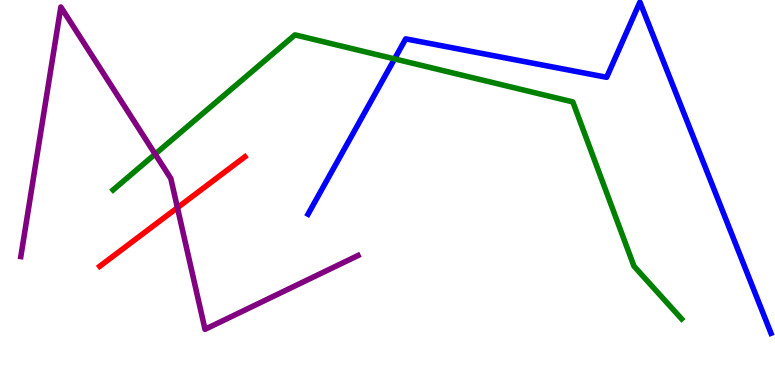[{'lines': ['blue', 'red'], 'intersections': []}, {'lines': ['green', 'red'], 'intersections': []}, {'lines': ['purple', 'red'], 'intersections': [{'x': 2.29, 'y': 4.61}]}, {'lines': ['blue', 'green'], 'intersections': [{'x': 5.09, 'y': 8.47}]}, {'lines': ['blue', 'purple'], 'intersections': []}, {'lines': ['green', 'purple'], 'intersections': [{'x': 2.0, 'y': 6.0}]}]